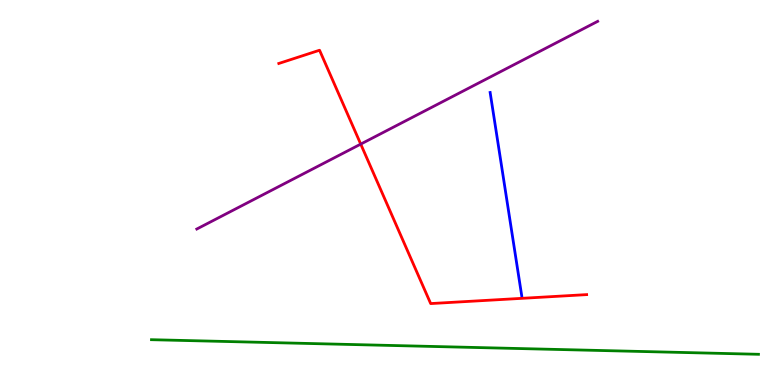[{'lines': ['blue', 'red'], 'intersections': []}, {'lines': ['green', 'red'], 'intersections': []}, {'lines': ['purple', 'red'], 'intersections': [{'x': 4.65, 'y': 6.26}]}, {'lines': ['blue', 'green'], 'intersections': []}, {'lines': ['blue', 'purple'], 'intersections': []}, {'lines': ['green', 'purple'], 'intersections': []}]